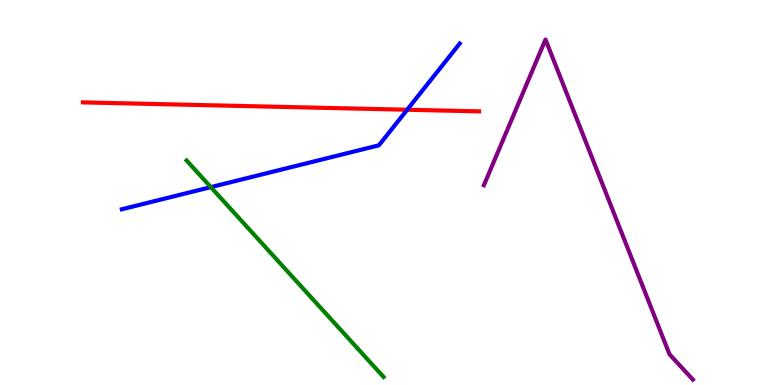[{'lines': ['blue', 'red'], 'intersections': [{'x': 5.25, 'y': 7.15}]}, {'lines': ['green', 'red'], 'intersections': []}, {'lines': ['purple', 'red'], 'intersections': []}, {'lines': ['blue', 'green'], 'intersections': [{'x': 2.72, 'y': 5.14}]}, {'lines': ['blue', 'purple'], 'intersections': []}, {'lines': ['green', 'purple'], 'intersections': []}]